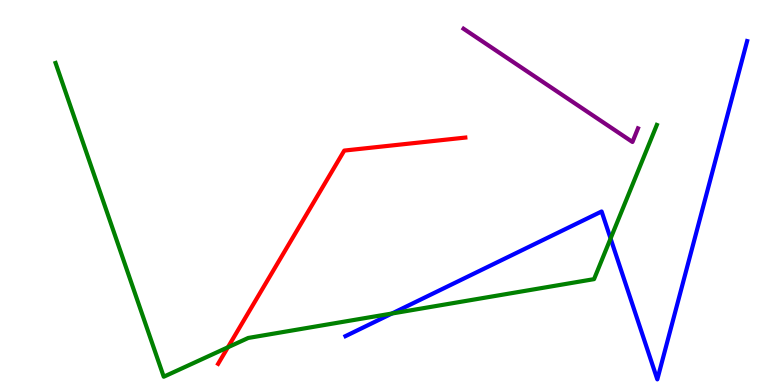[{'lines': ['blue', 'red'], 'intersections': []}, {'lines': ['green', 'red'], 'intersections': [{'x': 2.94, 'y': 0.979}]}, {'lines': ['purple', 'red'], 'intersections': []}, {'lines': ['blue', 'green'], 'intersections': [{'x': 5.06, 'y': 1.86}, {'x': 7.88, 'y': 3.8}]}, {'lines': ['blue', 'purple'], 'intersections': []}, {'lines': ['green', 'purple'], 'intersections': []}]